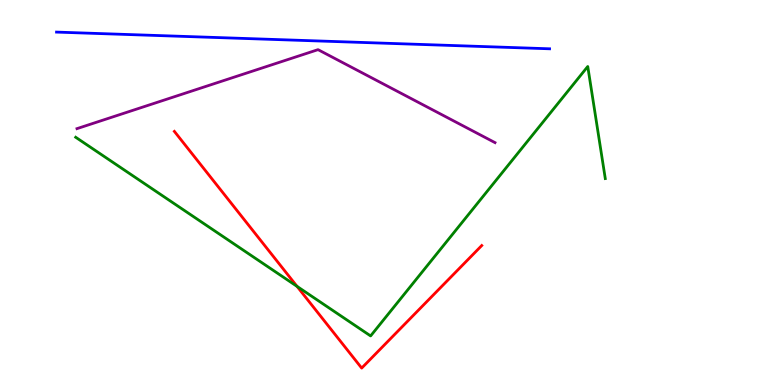[{'lines': ['blue', 'red'], 'intersections': []}, {'lines': ['green', 'red'], 'intersections': [{'x': 3.83, 'y': 2.56}]}, {'lines': ['purple', 'red'], 'intersections': []}, {'lines': ['blue', 'green'], 'intersections': []}, {'lines': ['blue', 'purple'], 'intersections': []}, {'lines': ['green', 'purple'], 'intersections': []}]